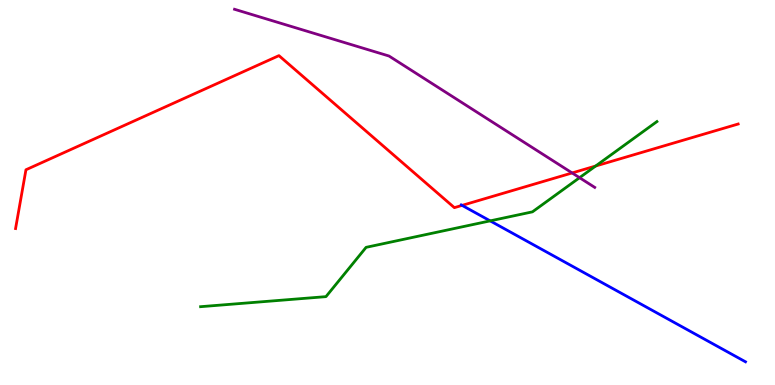[{'lines': ['blue', 'red'], 'intersections': [{'x': 5.96, 'y': 4.67}]}, {'lines': ['green', 'red'], 'intersections': [{'x': 7.69, 'y': 5.69}]}, {'lines': ['purple', 'red'], 'intersections': [{'x': 7.38, 'y': 5.51}]}, {'lines': ['blue', 'green'], 'intersections': [{'x': 6.32, 'y': 4.26}]}, {'lines': ['blue', 'purple'], 'intersections': []}, {'lines': ['green', 'purple'], 'intersections': [{'x': 7.48, 'y': 5.38}]}]